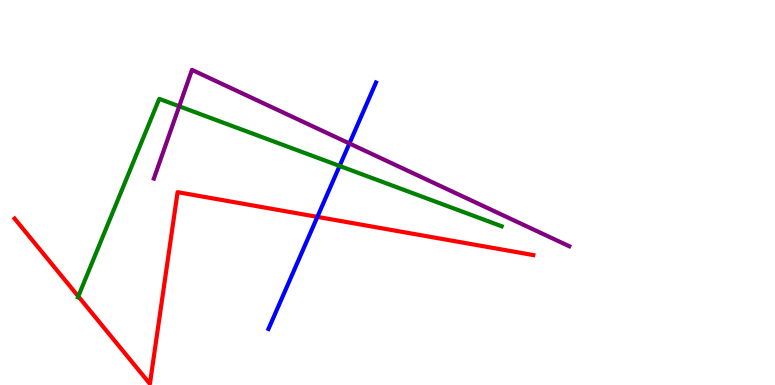[{'lines': ['blue', 'red'], 'intersections': [{'x': 4.1, 'y': 4.37}]}, {'lines': ['green', 'red'], 'intersections': [{'x': 1.01, 'y': 2.3}]}, {'lines': ['purple', 'red'], 'intersections': []}, {'lines': ['blue', 'green'], 'intersections': [{'x': 4.38, 'y': 5.69}]}, {'lines': ['blue', 'purple'], 'intersections': [{'x': 4.51, 'y': 6.27}]}, {'lines': ['green', 'purple'], 'intersections': [{'x': 2.31, 'y': 7.24}]}]